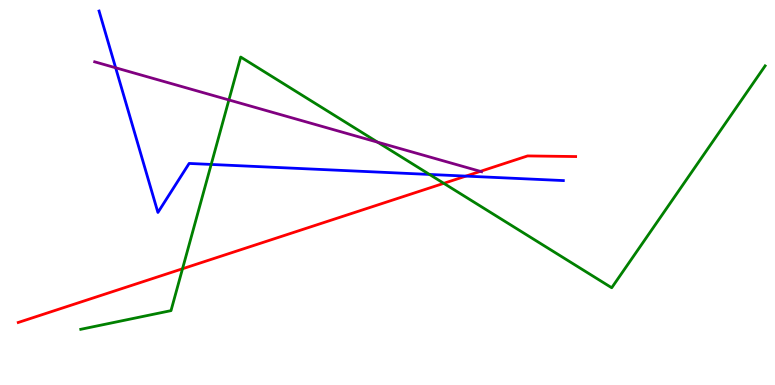[{'lines': ['blue', 'red'], 'intersections': [{'x': 6.01, 'y': 5.43}]}, {'lines': ['green', 'red'], 'intersections': [{'x': 2.36, 'y': 3.02}, {'x': 5.73, 'y': 5.24}]}, {'lines': ['purple', 'red'], 'intersections': [{'x': 6.2, 'y': 5.55}]}, {'lines': ['blue', 'green'], 'intersections': [{'x': 2.72, 'y': 5.73}, {'x': 5.54, 'y': 5.47}]}, {'lines': ['blue', 'purple'], 'intersections': [{'x': 1.49, 'y': 8.24}]}, {'lines': ['green', 'purple'], 'intersections': [{'x': 2.95, 'y': 7.4}, {'x': 4.87, 'y': 6.31}]}]